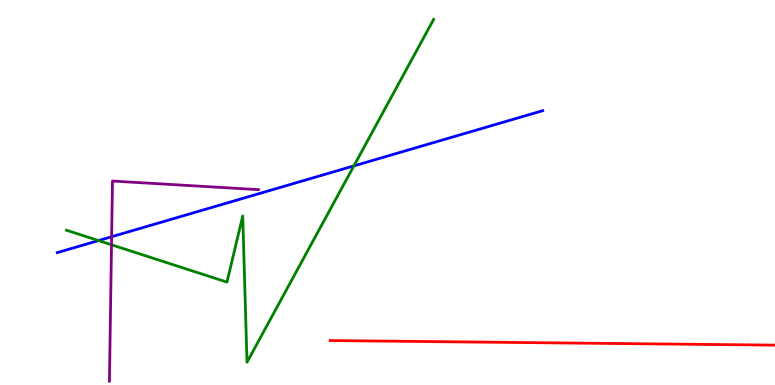[{'lines': ['blue', 'red'], 'intersections': []}, {'lines': ['green', 'red'], 'intersections': []}, {'lines': ['purple', 'red'], 'intersections': []}, {'lines': ['blue', 'green'], 'intersections': [{'x': 1.27, 'y': 3.75}, {'x': 4.57, 'y': 5.69}]}, {'lines': ['blue', 'purple'], 'intersections': [{'x': 1.44, 'y': 3.85}]}, {'lines': ['green', 'purple'], 'intersections': [{'x': 1.44, 'y': 3.64}]}]